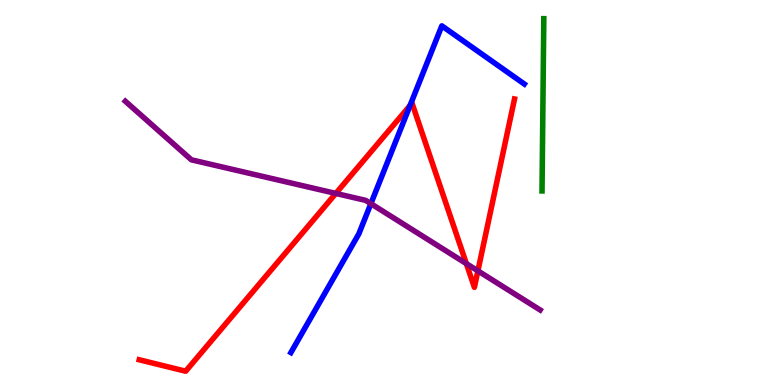[{'lines': ['blue', 'red'], 'intersections': [{'x': 5.29, 'y': 7.26}]}, {'lines': ['green', 'red'], 'intersections': []}, {'lines': ['purple', 'red'], 'intersections': [{'x': 4.33, 'y': 4.98}, {'x': 6.02, 'y': 3.15}, {'x': 6.17, 'y': 2.96}]}, {'lines': ['blue', 'green'], 'intersections': []}, {'lines': ['blue', 'purple'], 'intersections': [{'x': 4.79, 'y': 4.71}]}, {'lines': ['green', 'purple'], 'intersections': []}]